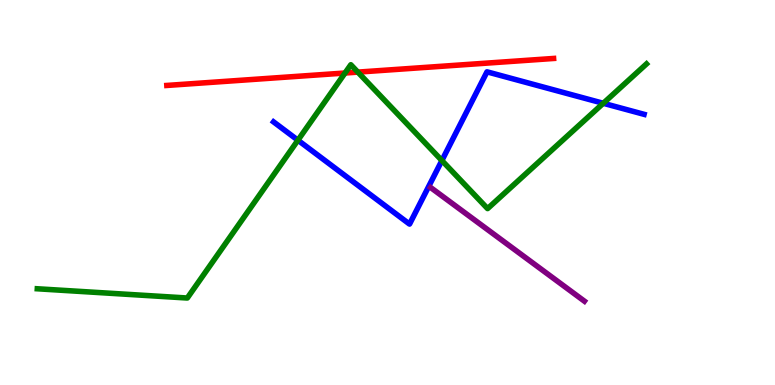[{'lines': ['blue', 'red'], 'intersections': []}, {'lines': ['green', 'red'], 'intersections': [{'x': 4.45, 'y': 8.1}, {'x': 4.62, 'y': 8.13}]}, {'lines': ['purple', 'red'], 'intersections': []}, {'lines': ['blue', 'green'], 'intersections': [{'x': 3.84, 'y': 6.36}, {'x': 5.7, 'y': 5.83}, {'x': 7.78, 'y': 7.32}]}, {'lines': ['blue', 'purple'], 'intersections': []}, {'lines': ['green', 'purple'], 'intersections': []}]